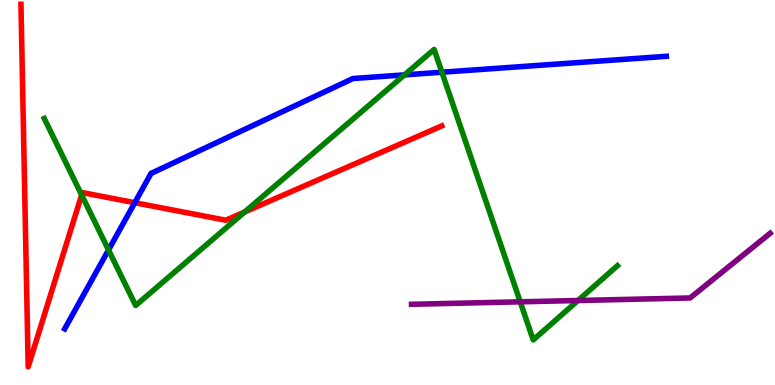[{'lines': ['blue', 'red'], 'intersections': [{'x': 1.74, 'y': 4.73}]}, {'lines': ['green', 'red'], 'intersections': [{'x': 1.05, 'y': 4.94}, {'x': 3.16, 'y': 4.49}]}, {'lines': ['purple', 'red'], 'intersections': []}, {'lines': ['blue', 'green'], 'intersections': [{'x': 1.4, 'y': 3.51}, {'x': 5.22, 'y': 8.06}, {'x': 5.7, 'y': 8.12}]}, {'lines': ['blue', 'purple'], 'intersections': []}, {'lines': ['green', 'purple'], 'intersections': [{'x': 6.71, 'y': 2.16}, {'x': 7.46, 'y': 2.19}]}]